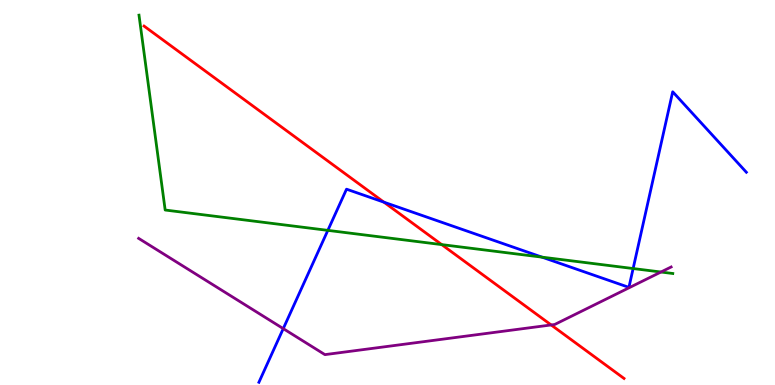[{'lines': ['blue', 'red'], 'intersections': [{'x': 4.95, 'y': 4.75}]}, {'lines': ['green', 'red'], 'intersections': [{'x': 5.7, 'y': 3.65}]}, {'lines': ['purple', 'red'], 'intersections': [{'x': 7.11, 'y': 1.56}]}, {'lines': ['blue', 'green'], 'intersections': [{'x': 4.23, 'y': 4.02}, {'x': 6.99, 'y': 3.32}, {'x': 8.17, 'y': 3.02}]}, {'lines': ['blue', 'purple'], 'intersections': [{'x': 3.65, 'y': 1.46}]}, {'lines': ['green', 'purple'], 'intersections': [{'x': 8.53, 'y': 2.93}]}]